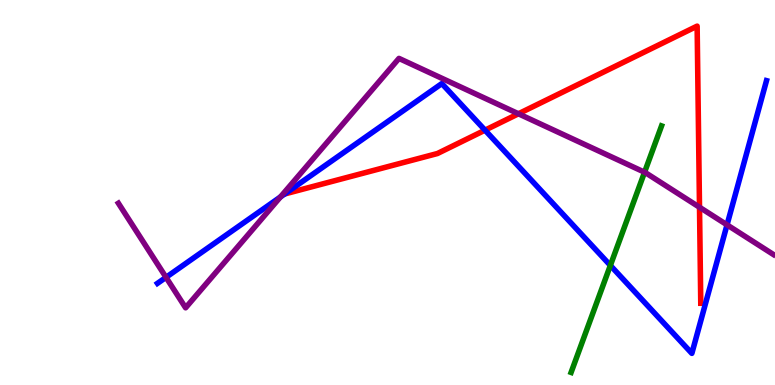[{'lines': ['blue', 'red'], 'intersections': [{'x': 6.26, 'y': 6.62}]}, {'lines': ['green', 'red'], 'intersections': []}, {'lines': ['purple', 'red'], 'intersections': [{'x': 6.69, 'y': 7.04}, {'x': 9.03, 'y': 4.62}]}, {'lines': ['blue', 'green'], 'intersections': [{'x': 7.88, 'y': 3.11}]}, {'lines': ['blue', 'purple'], 'intersections': [{'x': 2.14, 'y': 2.8}, {'x': 3.62, 'y': 4.88}, {'x': 9.38, 'y': 4.16}]}, {'lines': ['green', 'purple'], 'intersections': [{'x': 8.32, 'y': 5.53}]}]